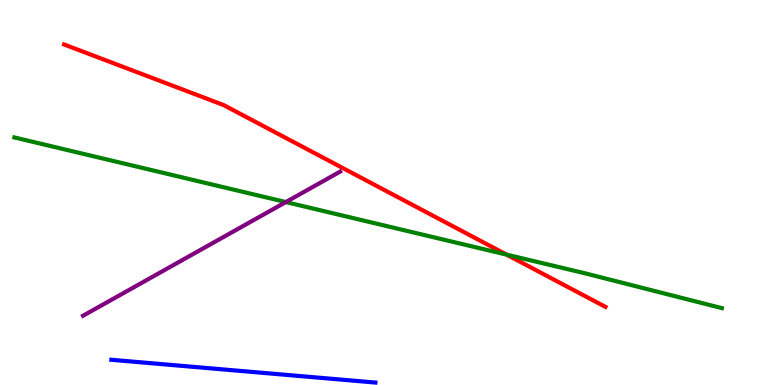[{'lines': ['blue', 'red'], 'intersections': []}, {'lines': ['green', 'red'], 'intersections': [{'x': 6.54, 'y': 3.39}]}, {'lines': ['purple', 'red'], 'intersections': []}, {'lines': ['blue', 'green'], 'intersections': []}, {'lines': ['blue', 'purple'], 'intersections': []}, {'lines': ['green', 'purple'], 'intersections': [{'x': 3.69, 'y': 4.75}]}]